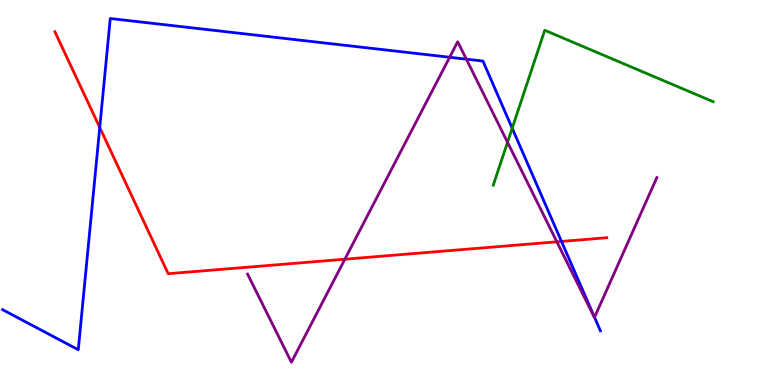[{'lines': ['blue', 'red'], 'intersections': [{'x': 1.29, 'y': 6.69}, {'x': 7.24, 'y': 3.73}]}, {'lines': ['green', 'red'], 'intersections': []}, {'lines': ['purple', 'red'], 'intersections': [{'x': 4.45, 'y': 3.27}, {'x': 7.19, 'y': 3.72}]}, {'lines': ['blue', 'green'], 'intersections': [{'x': 6.61, 'y': 6.67}]}, {'lines': ['blue', 'purple'], 'intersections': [{'x': 5.8, 'y': 8.51}, {'x': 6.02, 'y': 8.46}, {'x': 7.67, 'y': 1.76}]}, {'lines': ['green', 'purple'], 'intersections': [{'x': 6.55, 'y': 6.3}]}]